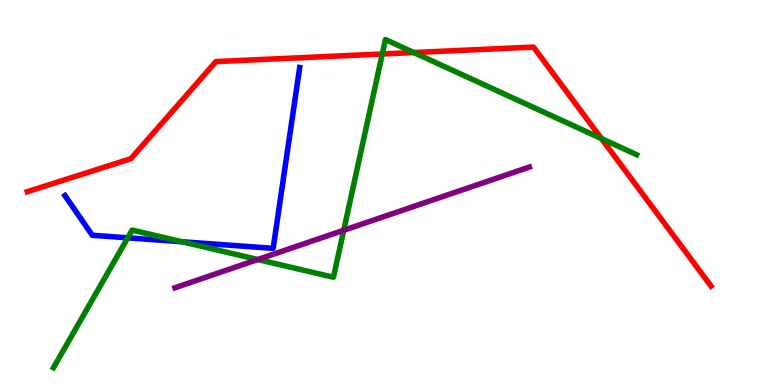[{'lines': ['blue', 'red'], 'intersections': []}, {'lines': ['green', 'red'], 'intersections': [{'x': 4.93, 'y': 8.6}, {'x': 5.34, 'y': 8.64}, {'x': 7.76, 'y': 6.4}]}, {'lines': ['purple', 'red'], 'intersections': []}, {'lines': ['blue', 'green'], 'intersections': [{'x': 1.65, 'y': 3.82}, {'x': 2.35, 'y': 3.72}]}, {'lines': ['blue', 'purple'], 'intersections': []}, {'lines': ['green', 'purple'], 'intersections': [{'x': 3.33, 'y': 3.26}, {'x': 4.44, 'y': 4.02}]}]